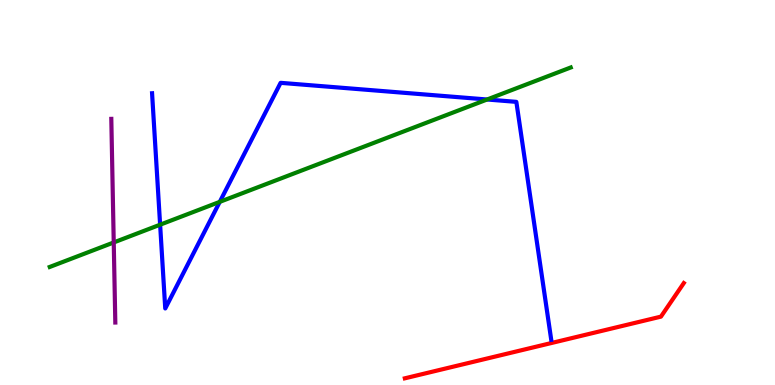[{'lines': ['blue', 'red'], 'intersections': []}, {'lines': ['green', 'red'], 'intersections': []}, {'lines': ['purple', 'red'], 'intersections': []}, {'lines': ['blue', 'green'], 'intersections': [{'x': 2.07, 'y': 4.16}, {'x': 2.84, 'y': 4.76}, {'x': 6.29, 'y': 7.42}]}, {'lines': ['blue', 'purple'], 'intersections': []}, {'lines': ['green', 'purple'], 'intersections': [{'x': 1.47, 'y': 3.7}]}]